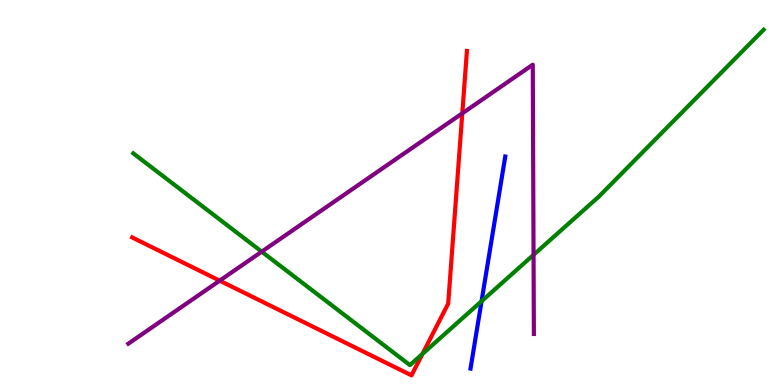[{'lines': ['blue', 'red'], 'intersections': []}, {'lines': ['green', 'red'], 'intersections': [{'x': 5.45, 'y': 0.807}]}, {'lines': ['purple', 'red'], 'intersections': [{'x': 2.83, 'y': 2.71}, {'x': 5.97, 'y': 7.06}]}, {'lines': ['blue', 'green'], 'intersections': [{'x': 6.21, 'y': 2.18}]}, {'lines': ['blue', 'purple'], 'intersections': []}, {'lines': ['green', 'purple'], 'intersections': [{'x': 3.38, 'y': 3.46}, {'x': 6.88, 'y': 3.38}]}]